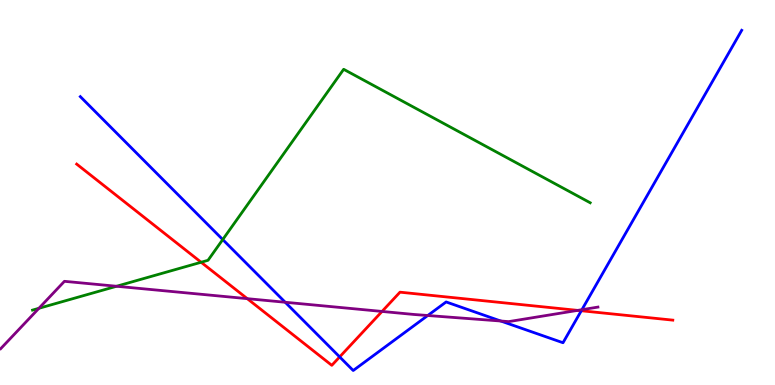[{'lines': ['blue', 'red'], 'intersections': [{'x': 4.38, 'y': 0.73}, {'x': 7.5, 'y': 1.93}]}, {'lines': ['green', 'red'], 'intersections': [{'x': 2.6, 'y': 3.19}]}, {'lines': ['purple', 'red'], 'intersections': [{'x': 3.19, 'y': 2.24}, {'x': 4.93, 'y': 1.91}, {'x': 7.45, 'y': 1.94}]}, {'lines': ['blue', 'green'], 'intersections': [{'x': 2.87, 'y': 3.78}]}, {'lines': ['blue', 'purple'], 'intersections': [{'x': 3.68, 'y': 2.15}, {'x': 5.52, 'y': 1.8}, {'x': 6.46, 'y': 1.66}, {'x': 7.51, 'y': 1.96}]}, {'lines': ['green', 'purple'], 'intersections': [{'x': 0.502, 'y': 1.99}, {'x': 1.5, 'y': 2.56}]}]